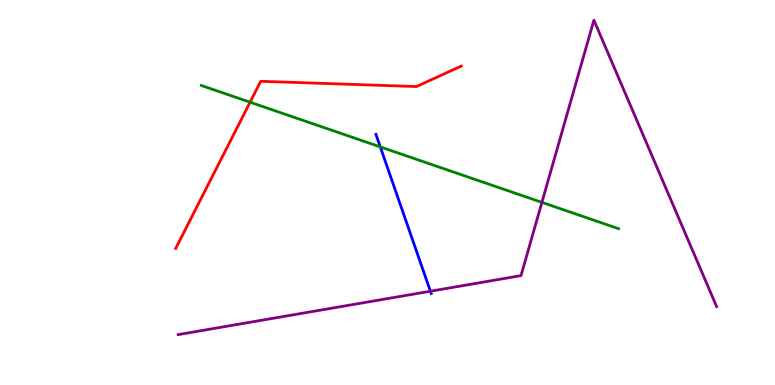[{'lines': ['blue', 'red'], 'intersections': []}, {'lines': ['green', 'red'], 'intersections': [{'x': 3.23, 'y': 7.35}]}, {'lines': ['purple', 'red'], 'intersections': []}, {'lines': ['blue', 'green'], 'intersections': [{'x': 4.91, 'y': 6.18}]}, {'lines': ['blue', 'purple'], 'intersections': [{'x': 5.55, 'y': 2.44}]}, {'lines': ['green', 'purple'], 'intersections': [{'x': 6.99, 'y': 4.74}]}]